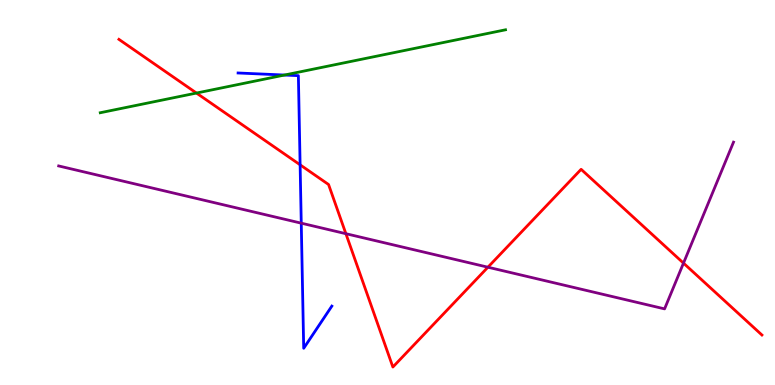[{'lines': ['blue', 'red'], 'intersections': [{'x': 3.87, 'y': 5.72}]}, {'lines': ['green', 'red'], 'intersections': [{'x': 2.54, 'y': 7.58}]}, {'lines': ['purple', 'red'], 'intersections': [{'x': 4.46, 'y': 3.93}, {'x': 6.3, 'y': 3.06}, {'x': 8.82, 'y': 3.17}]}, {'lines': ['blue', 'green'], 'intersections': [{'x': 3.67, 'y': 8.05}]}, {'lines': ['blue', 'purple'], 'intersections': [{'x': 3.89, 'y': 4.2}]}, {'lines': ['green', 'purple'], 'intersections': []}]